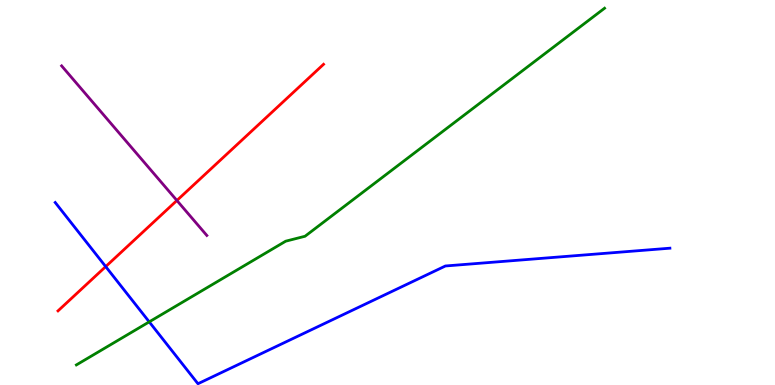[{'lines': ['blue', 'red'], 'intersections': [{'x': 1.36, 'y': 3.08}]}, {'lines': ['green', 'red'], 'intersections': []}, {'lines': ['purple', 'red'], 'intersections': [{'x': 2.28, 'y': 4.79}]}, {'lines': ['blue', 'green'], 'intersections': [{'x': 1.93, 'y': 1.64}]}, {'lines': ['blue', 'purple'], 'intersections': []}, {'lines': ['green', 'purple'], 'intersections': []}]